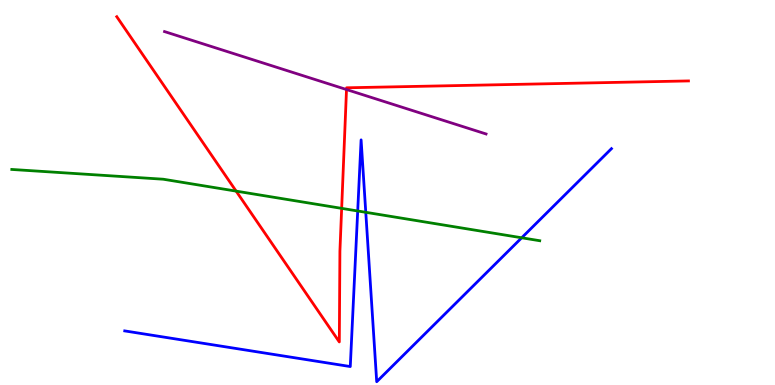[{'lines': ['blue', 'red'], 'intersections': []}, {'lines': ['green', 'red'], 'intersections': [{'x': 3.05, 'y': 5.04}, {'x': 4.41, 'y': 4.59}]}, {'lines': ['purple', 'red'], 'intersections': [{'x': 4.47, 'y': 7.67}]}, {'lines': ['blue', 'green'], 'intersections': [{'x': 4.62, 'y': 4.52}, {'x': 4.72, 'y': 4.49}, {'x': 6.73, 'y': 3.82}]}, {'lines': ['blue', 'purple'], 'intersections': []}, {'lines': ['green', 'purple'], 'intersections': []}]